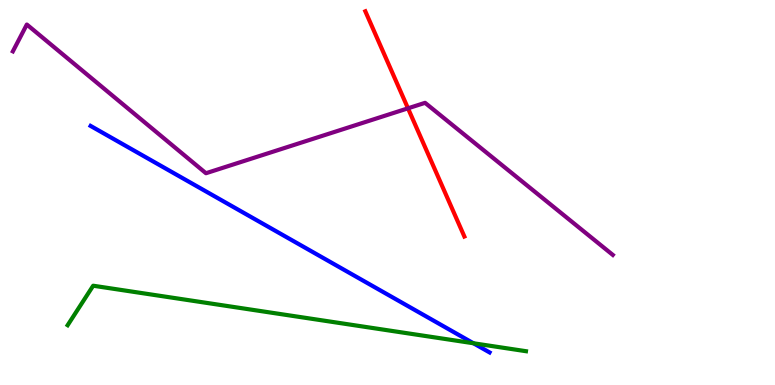[{'lines': ['blue', 'red'], 'intersections': []}, {'lines': ['green', 'red'], 'intersections': []}, {'lines': ['purple', 'red'], 'intersections': [{'x': 5.26, 'y': 7.19}]}, {'lines': ['blue', 'green'], 'intersections': [{'x': 6.11, 'y': 1.08}]}, {'lines': ['blue', 'purple'], 'intersections': []}, {'lines': ['green', 'purple'], 'intersections': []}]